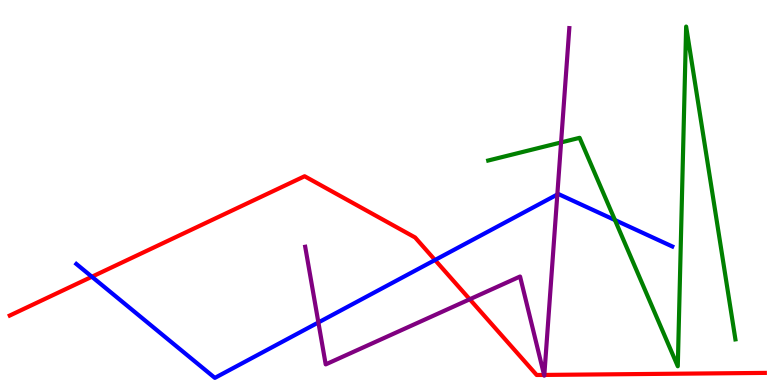[{'lines': ['blue', 'red'], 'intersections': [{'x': 1.19, 'y': 2.81}, {'x': 5.61, 'y': 3.25}]}, {'lines': ['green', 'red'], 'intersections': []}, {'lines': ['purple', 'red'], 'intersections': [{'x': 6.06, 'y': 2.23}, {'x': 7.02, 'y': 0.262}, {'x': 7.02, 'y': 0.262}]}, {'lines': ['blue', 'green'], 'intersections': [{'x': 7.93, 'y': 4.28}]}, {'lines': ['blue', 'purple'], 'intersections': [{'x': 4.11, 'y': 1.62}, {'x': 7.19, 'y': 4.95}]}, {'lines': ['green', 'purple'], 'intersections': [{'x': 7.24, 'y': 6.3}]}]